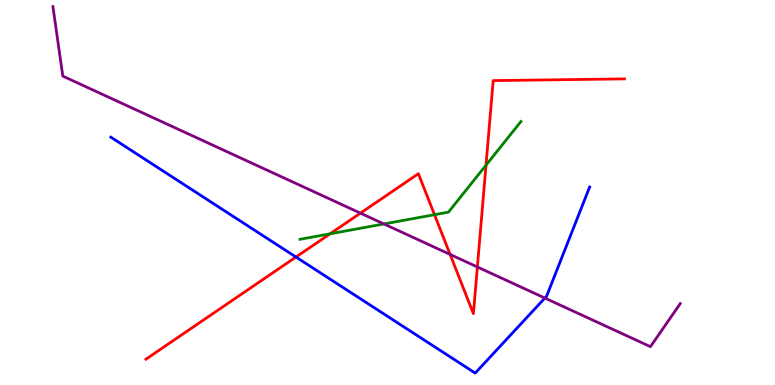[{'lines': ['blue', 'red'], 'intersections': [{'x': 3.82, 'y': 3.32}]}, {'lines': ['green', 'red'], 'intersections': [{'x': 4.26, 'y': 3.93}, {'x': 5.61, 'y': 4.42}, {'x': 6.27, 'y': 5.71}]}, {'lines': ['purple', 'red'], 'intersections': [{'x': 4.65, 'y': 4.46}, {'x': 5.81, 'y': 3.39}, {'x': 6.16, 'y': 3.07}]}, {'lines': ['blue', 'green'], 'intersections': []}, {'lines': ['blue', 'purple'], 'intersections': [{'x': 7.03, 'y': 2.26}]}, {'lines': ['green', 'purple'], 'intersections': [{'x': 4.95, 'y': 4.18}]}]